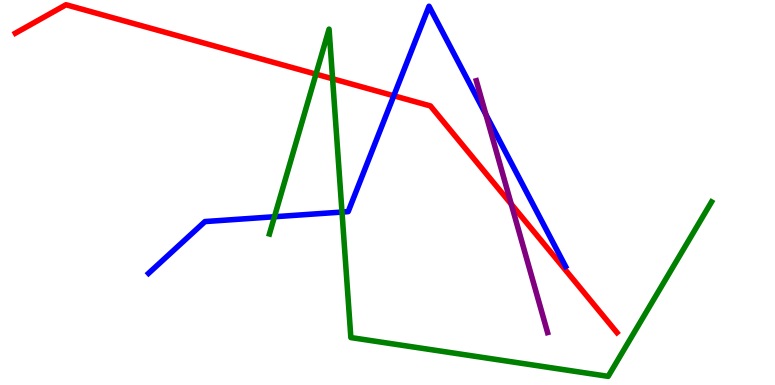[{'lines': ['blue', 'red'], 'intersections': [{'x': 5.08, 'y': 7.51}]}, {'lines': ['green', 'red'], 'intersections': [{'x': 4.08, 'y': 8.07}, {'x': 4.29, 'y': 7.95}]}, {'lines': ['purple', 'red'], 'intersections': [{'x': 6.6, 'y': 4.7}]}, {'lines': ['blue', 'green'], 'intersections': [{'x': 3.54, 'y': 4.37}, {'x': 4.41, 'y': 4.49}]}, {'lines': ['blue', 'purple'], 'intersections': [{'x': 6.27, 'y': 7.02}]}, {'lines': ['green', 'purple'], 'intersections': []}]